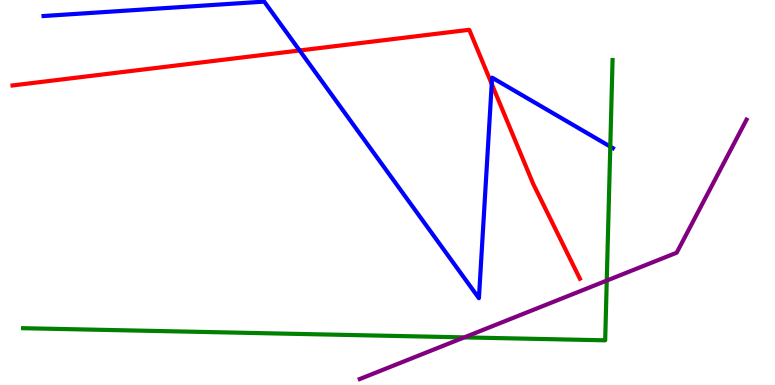[{'lines': ['blue', 'red'], 'intersections': [{'x': 3.87, 'y': 8.69}, {'x': 6.34, 'y': 7.82}]}, {'lines': ['green', 'red'], 'intersections': []}, {'lines': ['purple', 'red'], 'intersections': []}, {'lines': ['blue', 'green'], 'intersections': [{'x': 7.87, 'y': 6.19}]}, {'lines': ['blue', 'purple'], 'intersections': []}, {'lines': ['green', 'purple'], 'intersections': [{'x': 5.99, 'y': 1.24}, {'x': 7.83, 'y': 2.71}]}]